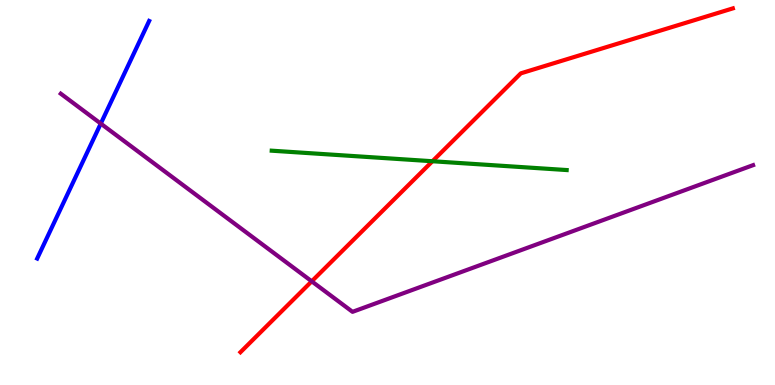[{'lines': ['blue', 'red'], 'intersections': []}, {'lines': ['green', 'red'], 'intersections': [{'x': 5.58, 'y': 5.81}]}, {'lines': ['purple', 'red'], 'intersections': [{'x': 4.02, 'y': 2.69}]}, {'lines': ['blue', 'green'], 'intersections': []}, {'lines': ['blue', 'purple'], 'intersections': [{'x': 1.3, 'y': 6.79}]}, {'lines': ['green', 'purple'], 'intersections': []}]